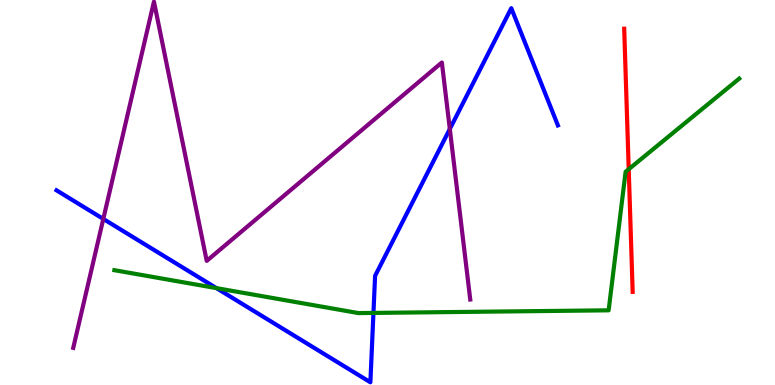[{'lines': ['blue', 'red'], 'intersections': []}, {'lines': ['green', 'red'], 'intersections': [{'x': 8.11, 'y': 5.6}]}, {'lines': ['purple', 'red'], 'intersections': []}, {'lines': ['blue', 'green'], 'intersections': [{'x': 2.79, 'y': 2.52}, {'x': 4.82, 'y': 1.87}]}, {'lines': ['blue', 'purple'], 'intersections': [{'x': 1.33, 'y': 4.31}, {'x': 5.8, 'y': 6.65}]}, {'lines': ['green', 'purple'], 'intersections': []}]